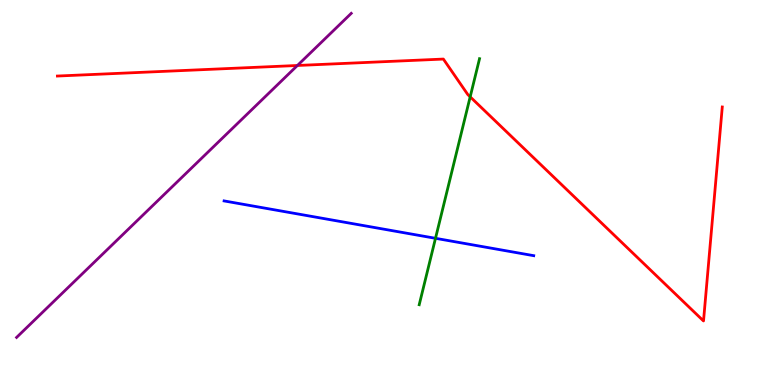[{'lines': ['blue', 'red'], 'intersections': []}, {'lines': ['green', 'red'], 'intersections': [{'x': 6.07, 'y': 7.48}]}, {'lines': ['purple', 'red'], 'intersections': [{'x': 3.84, 'y': 8.3}]}, {'lines': ['blue', 'green'], 'intersections': [{'x': 5.62, 'y': 3.81}]}, {'lines': ['blue', 'purple'], 'intersections': []}, {'lines': ['green', 'purple'], 'intersections': []}]